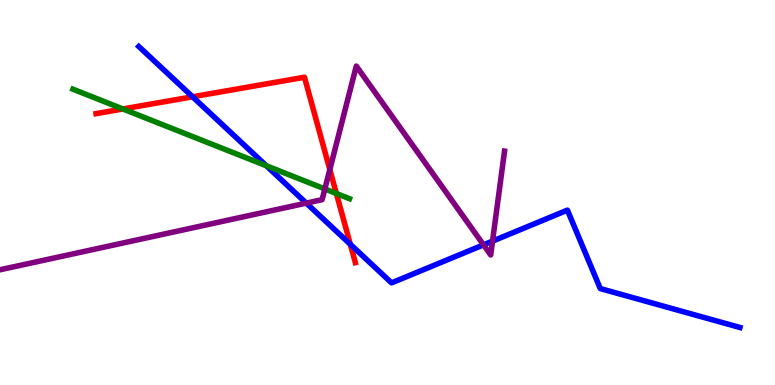[{'lines': ['blue', 'red'], 'intersections': [{'x': 2.48, 'y': 7.49}, {'x': 4.52, 'y': 3.65}]}, {'lines': ['green', 'red'], 'intersections': [{'x': 1.59, 'y': 7.17}, {'x': 4.34, 'y': 4.97}]}, {'lines': ['purple', 'red'], 'intersections': [{'x': 4.26, 'y': 5.6}]}, {'lines': ['blue', 'green'], 'intersections': [{'x': 3.44, 'y': 5.69}]}, {'lines': ['blue', 'purple'], 'intersections': [{'x': 3.95, 'y': 4.72}, {'x': 6.24, 'y': 3.64}, {'x': 6.36, 'y': 3.74}]}, {'lines': ['green', 'purple'], 'intersections': [{'x': 4.19, 'y': 5.09}]}]